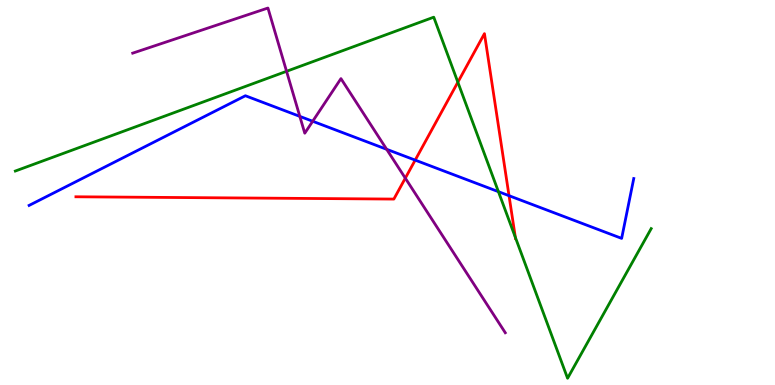[{'lines': ['blue', 'red'], 'intersections': [{'x': 5.36, 'y': 5.84}, {'x': 6.57, 'y': 4.92}]}, {'lines': ['green', 'red'], 'intersections': [{'x': 5.91, 'y': 7.86}, {'x': 6.65, 'y': 3.84}]}, {'lines': ['purple', 'red'], 'intersections': [{'x': 5.23, 'y': 5.37}]}, {'lines': ['blue', 'green'], 'intersections': [{'x': 6.43, 'y': 5.02}]}, {'lines': ['blue', 'purple'], 'intersections': [{'x': 3.87, 'y': 6.98}, {'x': 4.03, 'y': 6.85}, {'x': 4.99, 'y': 6.12}]}, {'lines': ['green', 'purple'], 'intersections': [{'x': 3.7, 'y': 8.15}]}]